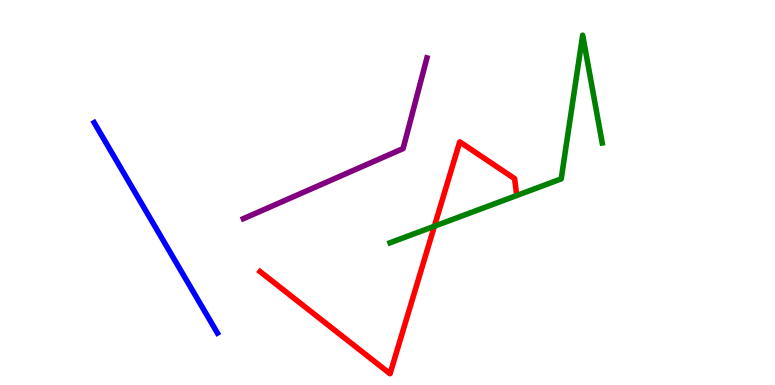[{'lines': ['blue', 'red'], 'intersections': []}, {'lines': ['green', 'red'], 'intersections': [{'x': 5.61, 'y': 4.12}]}, {'lines': ['purple', 'red'], 'intersections': []}, {'lines': ['blue', 'green'], 'intersections': []}, {'lines': ['blue', 'purple'], 'intersections': []}, {'lines': ['green', 'purple'], 'intersections': []}]